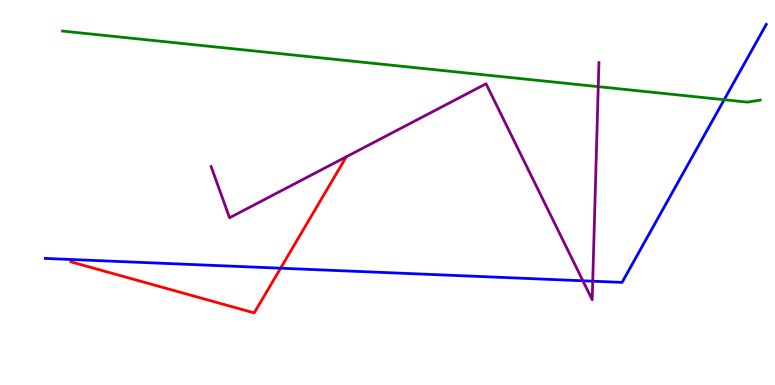[{'lines': ['blue', 'red'], 'intersections': [{'x': 3.62, 'y': 3.03}]}, {'lines': ['green', 'red'], 'intersections': []}, {'lines': ['purple', 'red'], 'intersections': []}, {'lines': ['blue', 'green'], 'intersections': [{'x': 9.34, 'y': 7.41}]}, {'lines': ['blue', 'purple'], 'intersections': [{'x': 7.52, 'y': 2.71}, {'x': 7.65, 'y': 2.7}]}, {'lines': ['green', 'purple'], 'intersections': [{'x': 7.72, 'y': 7.75}]}]